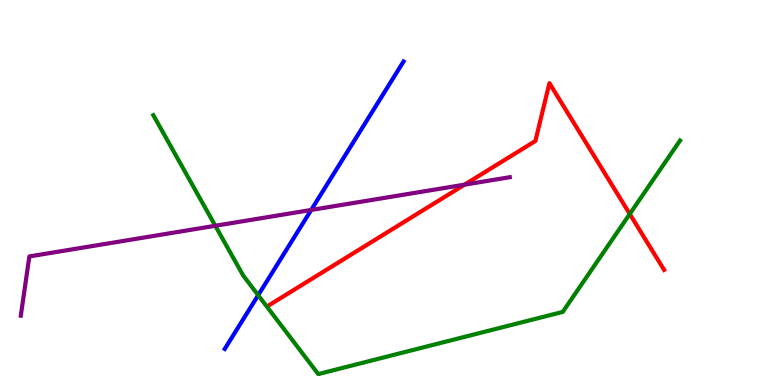[{'lines': ['blue', 'red'], 'intersections': []}, {'lines': ['green', 'red'], 'intersections': [{'x': 8.13, 'y': 4.44}]}, {'lines': ['purple', 'red'], 'intersections': [{'x': 5.99, 'y': 5.2}]}, {'lines': ['blue', 'green'], 'intersections': [{'x': 3.33, 'y': 2.33}]}, {'lines': ['blue', 'purple'], 'intersections': [{'x': 4.02, 'y': 4.55}]}, {'lines': ['green', 'purple'], 'intersections': [{'x': 2.78, 'y': 4.14}]}]